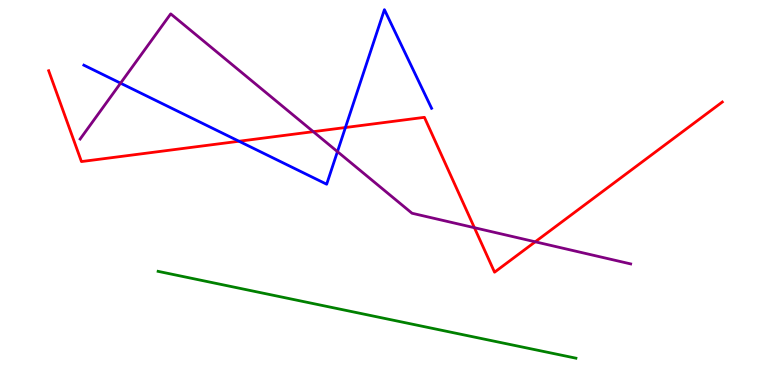[{'lines': ['blue', 'red'], 'intersections': [{'x': 3.08, 'y': 6.33}, {'x': 4.46, 'y': 6.69}]}, {'lines': ['green', 'red'], 'intersections': []}, {'lines': ['purple', 'red'], 'intersections': [{'x': 4.04, 'y': 6.58}, {'x': 6.12, 'y': 4.09}, {'x': 6.91, 'y': 3.72}]}, {'lines': ['blue', 'green'], 'intersections': []}, {'lines': ['blue', 'purple'], 'intersections': [{'x': 1.56, 'y': 7.84}, {'x': 4.35, 'y': 6.06}]}, {'lines': ['green', 'purple'], 'intersections': []}]